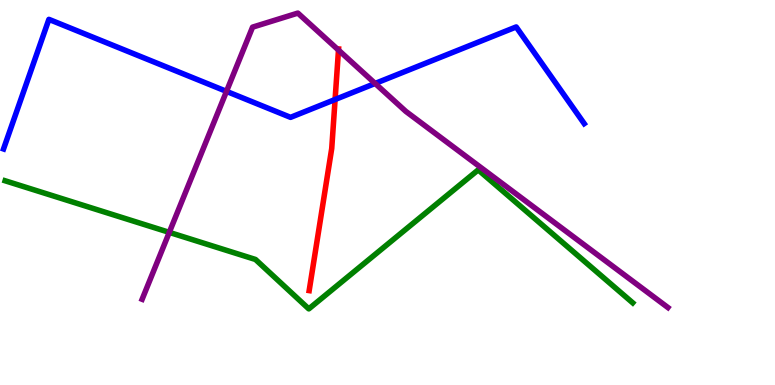[{'lines': ['blue', 'red'], 'intersections': [{'x': 4.32, 'y': 7.42}]}, {'lines': ['green', 'red'], 'intersections': []}, {'lines': ['purple', 'red'], 'intersections': [{'x': 4.37, 'y': 8.7}]}, {'lines': ['blue', 'green'], 'intersections': []}, {'lines': ['blue', 'purple'], 'intersections': [{'x': 2.92, 'y': 7.63}, {'x': 4.84, 'y': 7.83}]}, {'lines': ['green', 'purple'], 'intersections': [{'x': 2.18, 'y': 3.96}]}]